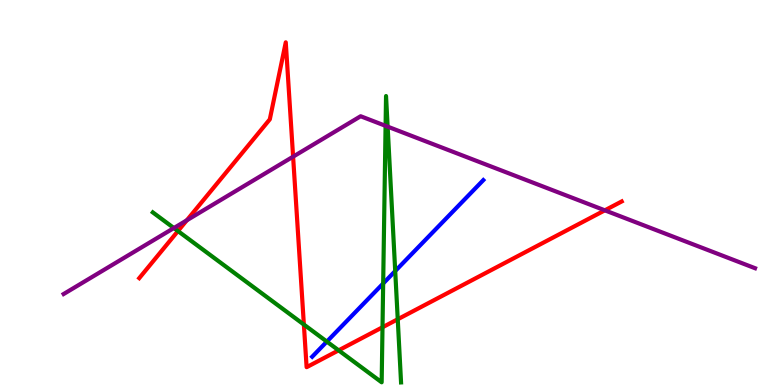[{'lines': ['blue', 'red'], 'intersections': []}, {'lines': ['green', 'red'], 'intersections': [{'x': 2.3, 'y': 4.0}, {'x': 3.92, 'y': 1.57}, {'x': 4.37, 'y': 0.9}, {'x': 4.94, 'y': 1.5}, {'x': 5.13, 'y': 1.71}]}, {'lines': ['purple', 'red'], 'intersections': [{'x': 2.41, 'y': 4.28}, {'x': 3.78, 'y': 5.93}, {'x': 7.8, 'y': 4.54}]}, {'lines': ['blue', 'green'], 'intersections': [{'x': 4.22, 'y': 1.13}, {'x': 4.94, 'y': 2.64}, {'x': 5.1, 'y': 2.96}]}, {'lines': ['blue', 'purple'], 'intersections': []}, {'lines': ['green', 'purple'], 'intersections': [{'x': 2.24, 'y': 4.08}, {'x': 4.98, 'y': 6.73}, {'x': 5.0, 'y': 6.71}]}]